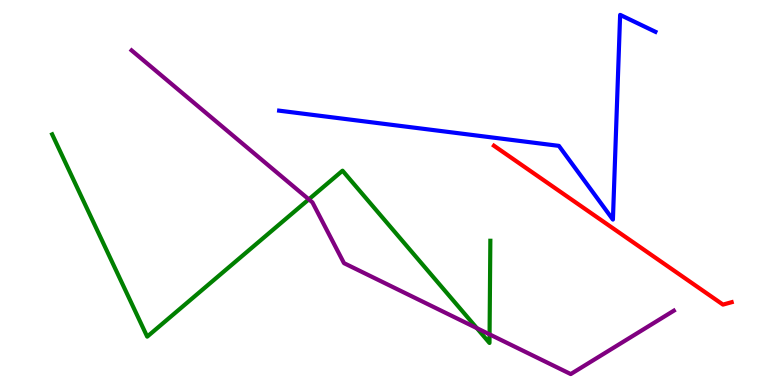[{'lines': ['blue', 'red'], 'intersections': []}, {'lines': ['green', 'red'], 'intersections': []}, {'lines': ['purple', 'red'], 'intersections': []}, {'lines': ['blue', 'green'], 'intersections': []}, {'lines': ['blue', 'purple'], 'intersections': []}, {'lines': ['green', 'purple'], 'intersections': [{'x': 3.98, 'y': 4.82}, {'x': 6.15, 'y': 1.48}, {'x': 6.32, 'y': 1.32}]}]